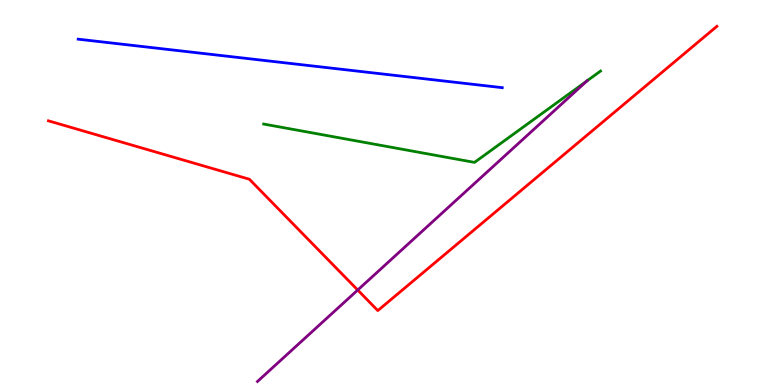[{'lines': ['blue', 'red'], 'intersections': []}, {'lines': ['green', 'red'], 'intersections': []}, {'lines': ['purple', 'red'], 'intersections': [{'x': 4.62, 'y': 2.47}]}, {'lines': ['blue', 'green'], 'intersections': []}, {'lines': ['blue', 'purple'], 'intersections': []}, {'lines': ['green', 'purple'], 'intersections': [{'x': 7.57, 'y': 7.9}]}]